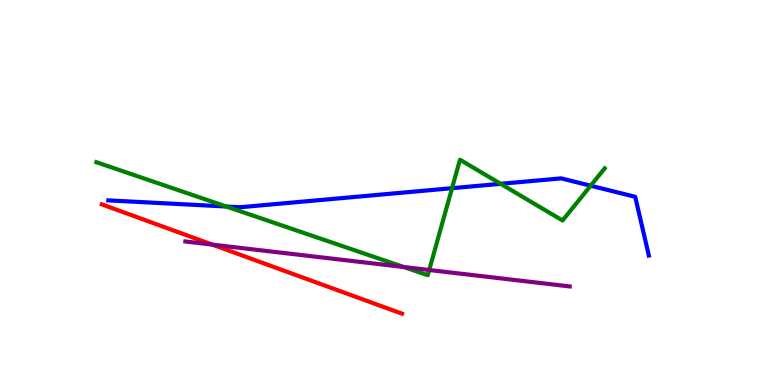[{'lines': ['blue', 'red'], 'intersections': []}, {'lines': ['green', 'red'], 'intersections': []}, {'lines': ['purple', 'red'], 'intersections': [{'x': 2.74, 'y': 3.65}]}, {'lines': ['blue', 'green'], 'intersections': [{'x': 2.92, 'y': 4.64}, {'x': 5.83, 'y': 5.11}, {'x': 6.46, 'y': 5.23}, {'x': 7.62, 'y': 5.18}]}, {'lines': ['blue', 'purple'], 'intersections': []}, {'lines': ['green', 'purple'], 'intersections': [{'x': 5.21, 'y': 3.06}, {'x': 5.54, 'y': 2.99}]}]